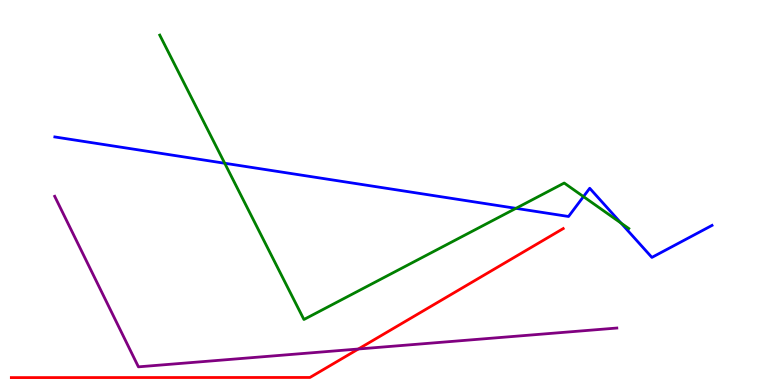[{'lines': ['blue', 'red'], 'intersections': []}, {'lines': ['green', 'red'], 'intersections': []}, {'lines': ['purple', 'red'], 'intersections': [{'x': 4.62, 'y': 0.935}]}, {'lines': ['blue', 'green'], 'intersections': [{'x': 2.9, 'y': 5.76}, {'x': 6.66, 'y': 4.59}, {'x': 7.53, 'y': 4.89}, {'x': 8.01, 'y': 4.21}]}, {'lines': ['blue', 'purple'], 'intersections': []}, {'lines': ['green', 'purple'], 'intersections': []}]